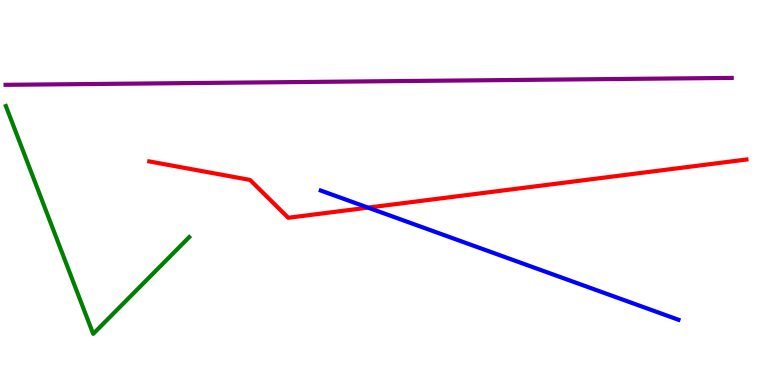[{'lines': ['blue', 'red'], 'intersections': [{'x': 4.75, 'y': 4.61}]}, {'lines': ['green', 'red'], 'intersections': []}, {'lines': ['purple', 'red'], 'intersections': []}, {'lines': ['blue', 'green'], 'intersections': []}, {'lines': ['blue', 'purple'], 'intersections': []}, {'lines': ['green', 'purple'], 'intersections': []}]